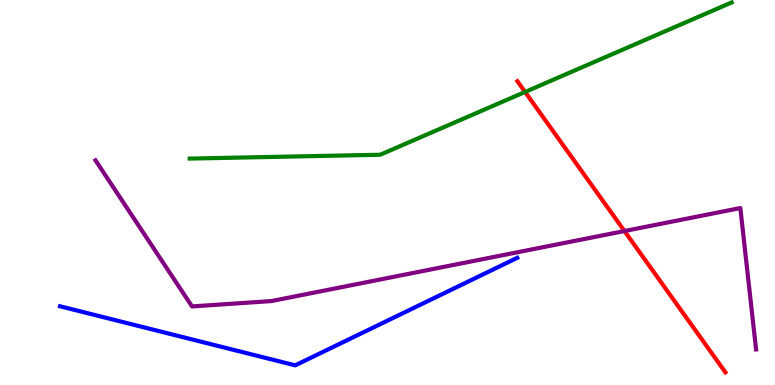[{'lines': ['blue', 'red'], 'intersections': []}, {'lines': ['green', 'red'], 'intersections': [{'x': 6.78, 'y': 7.61}]}, {'lines': ['purple', 'red'], 'intersections': [{'x': 8.06, 'y': 4.0}]}, {'lines': ['blue', 'green'], 'intersections': []}, {'lines': ['blue', 'purple'], 'intersections': []}, {'lines': ['green', 'purple'], 'intersections': []}]